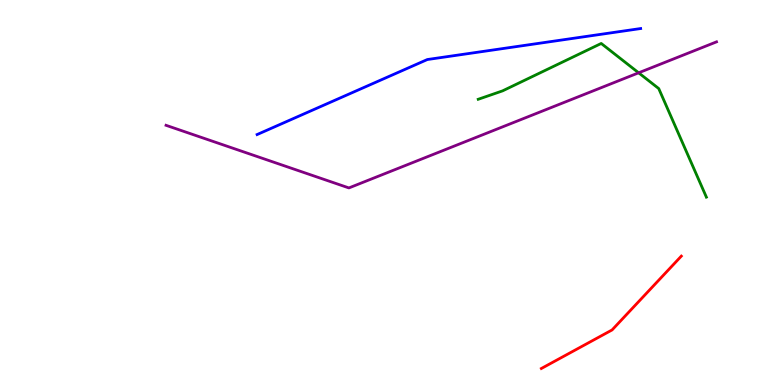[{'lines': ['blue', 'red'], 'intersections': []}, {'lines': ['green', 'red'], 'intersections': []}, {'lines': ['purple', 'red'], 'intersections': []}, {'lines': ['blue', 'green'], 'intersections': []}, {'lines': ['blue', 'purple'], 'intersections': []}, {'lines': ['green', 'purple'], 'intersections': [{'x': 8.24, 'y': 8.11}]}]